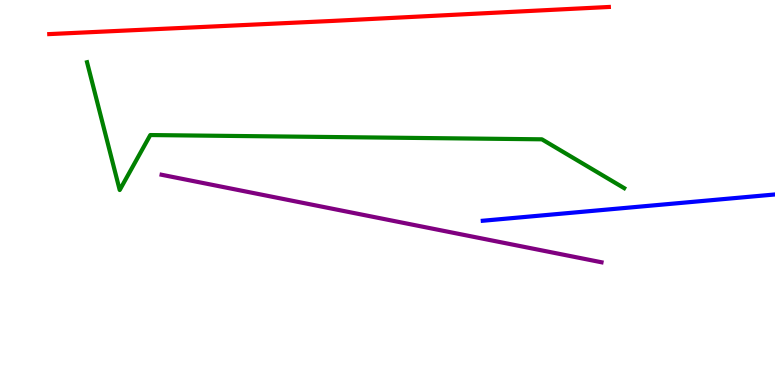[{'lines': ['blue', 'red'], 'intersections': []}, {'lines': ['green', 'red'], 'intersections': []}, {'lines': ['purple', 'red'], 'intersections': []}, {'lines': ['blue', 'green'], 'intersections': []}, {'lines': ['blue', 'purple'], 'intersections': []}, {'lines': ['green', 'purple'], 'intersections': []}]